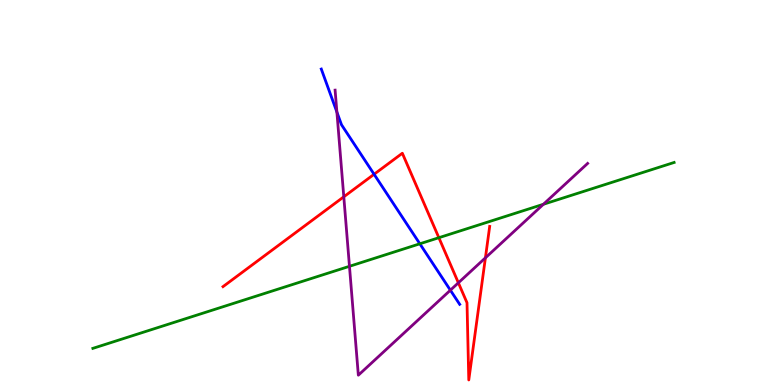[{'lines': ['blue', 'red'], 'intersections': [{'x': 4.83, 'y': 5.47}]}, {'lines': ['green', 'red'], 'intersections': [{'x': 5.66, 'y': 3.83}]}, {'lines': ['purple', 'red'], 'intersections': [{'x': 4.44, 'y': 4.89}, {'x': 5.91, 'y': 2.65}, {'x': 6.26, 'y': 3.3}]}, {'lines': ['blue', 'green'], 'intersections': [{'x': 5.42, 'y': 3.67}]}, {'lines': ['blue', 'purple'], 'intersections': [{'x': 4.35, 'y': 7.09}, {'x': 5.81, 'y': 2.46}]}, {'lines': ['green', 'purple'], 'intersections': [{'x': 4.51, 'y': 3.08}, {'x': 7.01, 'y': 4.69}]}]